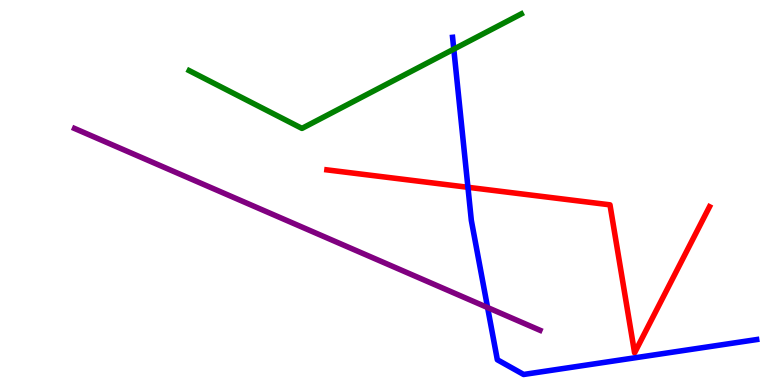[{'lines': ['blue', 'red'], 'intersections': [{'x': 6.04, 'y': 5.14}]}, {'lines': ['green', 'red'], 'intersections': []}, {'lines': ['purple', 'red'], 'intersections': []}, {'lines': ['blue', 'green'], 'intersections': [{'x': 5.86, 'y': 8.72}]}, {'lines': ['blue', 'purple'], 'intersections': [{'x': 6.29, 'y': 2.01}]}, {'lines': ['green', 'purple'], 'intersections': []}]